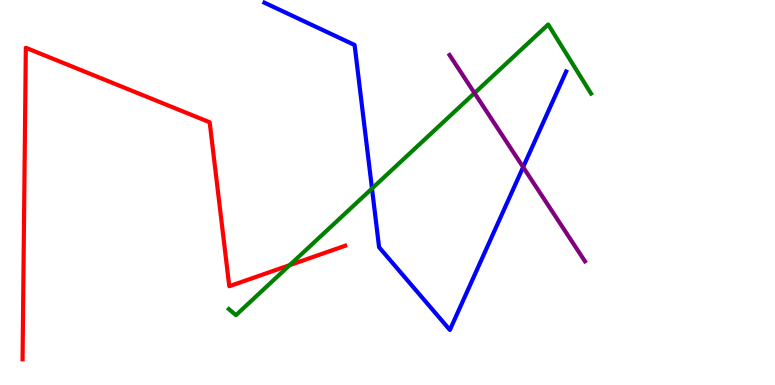[{'lines': ['blue', 'red'], 'intersections': []}, {'lines': ['green', 'red'], 'intersections': [{'x': 3.74, 'y': 3.11}]}, {'lines': ['purple', 'red'], 'intersections': []}, {'lines': ['blue', 'green'], 'intersections': [{'x': 4.8, 'y': 5.1}]}, {'lines': ['blue', 'purple'], 'intersections': [{'x': 6.75, 'y': 5.66}]}, {'lines': ['green', 'purple'], 'intersections': [{'x': 6.12, 'y': 7.58}]}]